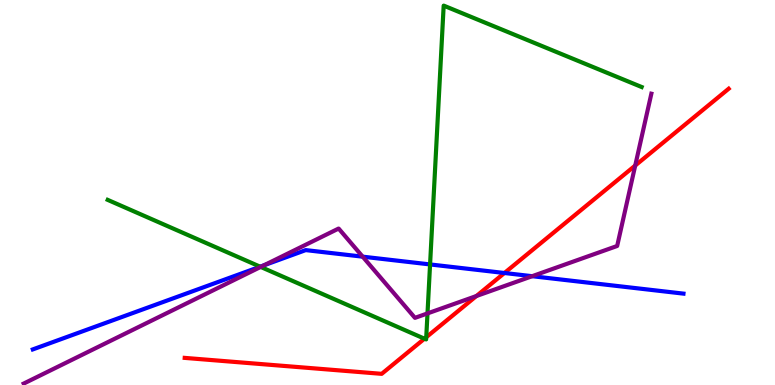[{'lines': ['blue', 'red'], 'intersections': [{'x': 6.51, 'y': 2.91}]}, {'lines': ['green', 'red'], 'intersections': [{'x': 5.48, 'y': 1.2}, {'x': 5.5, 'y': 1.24}]}, {'lines': ['purple', 'red'], 'intersections': [{'x': 6.15, 'y': 2.31}, {'x': 8.2, 'y': 5.7}]}, {'lines': ['blue', 'green'], 'intersections': [{'x': 3.36, 'y': 3.07}, {'x': 5.55, 'y': 3.13}]}, {'lines': ['blue', 'purple'], 'intersections': [{'x': 3.41, 'y': 3.11}, {'x': 4.68, 'y': 3.33}, {'x': 6.87, 'y': 2.83}]}, {'lines': ['green', 'purple'], 'intersections': [{'x': 3.36, 'y': 3.07}, {'x': 5.52, 'y': 1.86}]}]